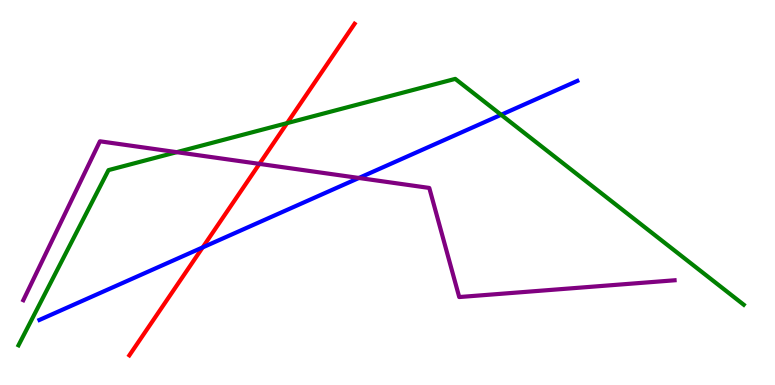[{'lines': ['blue', 'red'], 'intersections': [{'x': 2.62, 'y': 3.57}]}, {'lines': ['green', 'red'], 'intersections': [{'x': 3.7, 'y': 6.8}]}, {'lines': ['purple', 'red'], 'intersections': [{'x': 3.35, 'y': 5.74}]}, {'lines': ['blue', 'green'], 'intersections': [{'x': 6.47, 'y': 7.02}]}, {'lines': ['blue', 'purple'], 'intersections': [{'x': 4.63, 'y': 5.38}]}, {'lines': ['green', 'purple'], 'intersections': [{'x': 2.28, 'y': 6.05}]}]